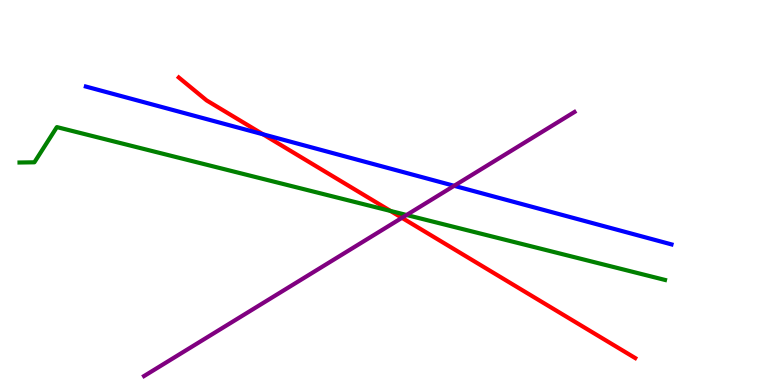[{'lines': ['blue', 'red'], 'intersections': [{'x': 3.39, 'y': 6.51}]}, {'lines': ['green', 'red'], 'intersections': [{'x': 5.04, 'y': 4.52}]}, {'lines': ['purple', 'red'], 'intersections': [{'x': 5.19, 'y': 4.34}]}, {'lines': ['blue', 'green'], 'intersections': []}, {'lines': ['blue', 'purple'], 'intersections': [{'x': 5.86, 'y': 5.17}]}, {'lines': ['green', 'purple'], 'intersections': [{'x': 5.25, 'y': 4.42}]}]